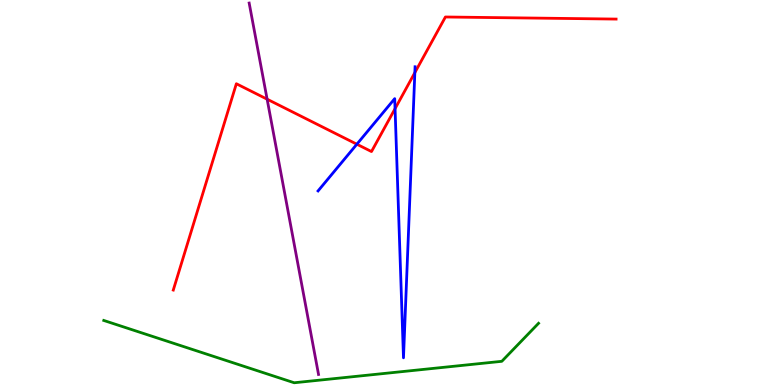[{'lines': ['blue', 'red'], 'intersections': [{'x': 4.6, 'y': 6.25}, {'x': 5.1, 'y': 7.18}, {'x': 5.35, 'y': 8.11}]}, {'lines': ['green', 'red'], 'intersections': []}, {'lines': ['purple', 'red'], 'intersections': [{'x': 3.45, 'y': 7.42}]}, {'lines': ['blue', 'green'], 'intersections': []}, {'lines': ['blue', 'purple'], 'intersections': []}, {'lines': ['green', 'purple'], 'intersections': []}]